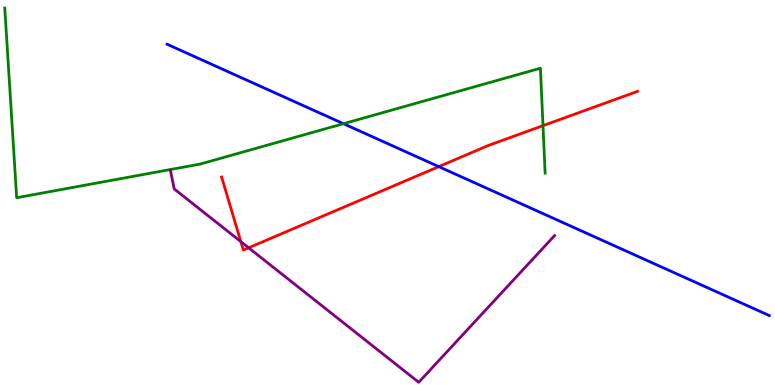[{'lines': ['blue', 'red'], 'intersections': [{'x': 5.66, 'y': 5.67}]}, {'lines': ['green', 'red'], 'intersections': [{'x': 7.01, 'y': 6.74}]}, {'lines': ['purple', 'red'], 'intersections': [{'x': 3.11, 'y': 3.72}, {'x': 3.21, 'y': 3.56}]}, {'lines': ['blue', 'green'], 'intersections': [{'x': 4.43, 'y': 6.79}]}, {'lines': ['blue', 'purple'], 'intersections': []}, {'lines': ['green', 'purple'], 'intersections': []}]